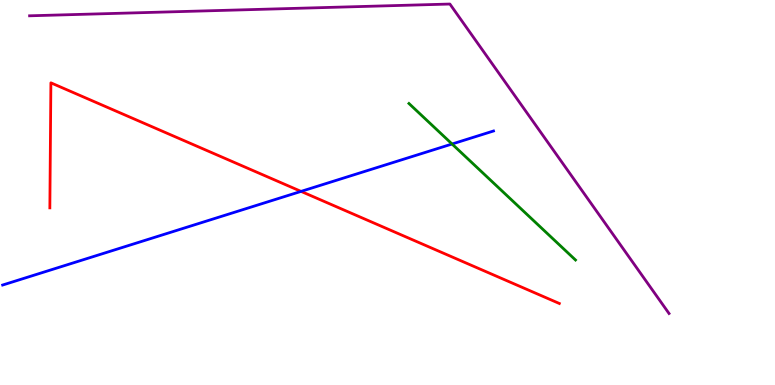[{'lines': ['blue', 'red'], 'intersections': [{'x': 3.88, 'y': 5.03}]}, {'lines': ['green', 'red'], 'intersections': []}, {'lines': ['purple', 'red'], 'intersections': []}, {'lines': ['blue', 'green'], 'intersections': [{'x': 5.83, 'y': 6.26}]}, {'lines': ['blue', 'purple'], 'intersections': []}, {'lines': ['green', 'purple'], 'intersections': []}]